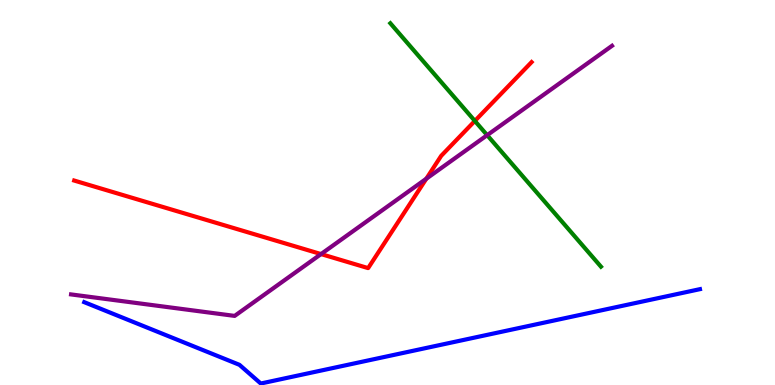[{'lines': ['blue', 'red'], 'intersections': []}, {'lines': ['green', 'red'], 'intersections': [{'x': 6.13, 'y': 6.86}]}, {'lines': ['purple', 'red'], 'intersections': [{'x': 4.14, 'y': 3.4}, {'x': 5.5, 'y': 5.36}]}, {'lines': ['blue', 'green'], 'intersections': []}, {'lines': ['blue', 'purple'], 'intersections': []}, {'lines': ['green', 'purple'], 'intersections': [{'x': 6.29, 'y': 6.49}]}]